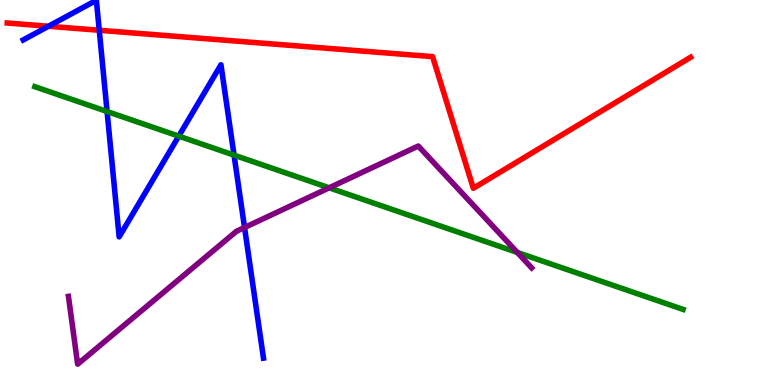[{'lines': ['blue', 'red'], 'intersections': [{'x': 0.625, 'y': 9.32}, {'x': 1.28, 'y': 9.21}]}, {'lines': ['green', 'red'], 'intersections': []}, {'lines': ['purple', 'red'], 'intersections': []}, {'lines': ['blue', 'green'], 'intersections': [{'x': 1.38, 'y': 7.1}, {'x': 2.31, 'y': 6.46}, {'x': 3.02, 'y': 5.97}]}, {'lines': ['blue', 'purple'], 'intersections': [{'x': 3.16, 'y': 4.09}]}, {'lines': ['green', 'purple'], 'intersections': [{'x': 4.25, 'y': 5.12}, {'x': 6.68, 'y': 3.44}]}]